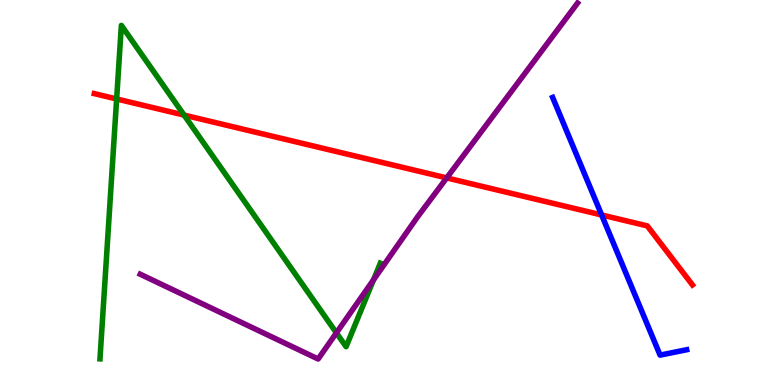[{'lines': ['blue', 'red'], 'intersections': [{'x': 7.76, 'y': 4.42}]}, {'lines': ['green', 'red'], 'intersections': [{'x': 1.51, 'y': 7.43}, {'x': 2.38, 'y': 7.01}]}, {'lines': ['purple', 'red'], 'intersections': [{'x': 5.76, 'y': 5.38}]}, {'lines': ['blue', 'green'], 'intersections': []}, {'lines': ['blue', 'purple'], 'intersections': []}, {'lines': ['green', 'purple'], 'intersections': [{'x': 4.34, 'y': 1.35}, {'x': 4.82, 'y': 2.73}]}]